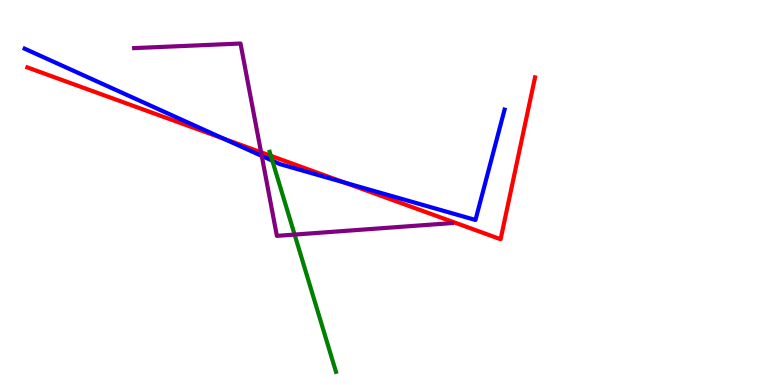[{'lines': ['blue', 'red'], 'intersections': [{'x': 2.89, 'y': 6.4}, {'x': 4.44, 'y': 5.26}]}, {'lines': ['green', 'red'], 'intersections': [{'x': 3.5, 'y': 5.95}]}, {'lines': ['purple', 'red'], 'intersections': [{'x': 3.37, 'y': 6.04}]}, {'lines': ['blue', 'green'], 'intersections': [{'x': 3.51, 'y': 5.83}]}, {'lines': ['blue', 'purple'], 'intersections': [{'x': 3.38, 'y': 5.95}]}, {'lines': ['green', 'purple'], 'intersections': [{'x': 3.8, 'y': 3.91}]}]